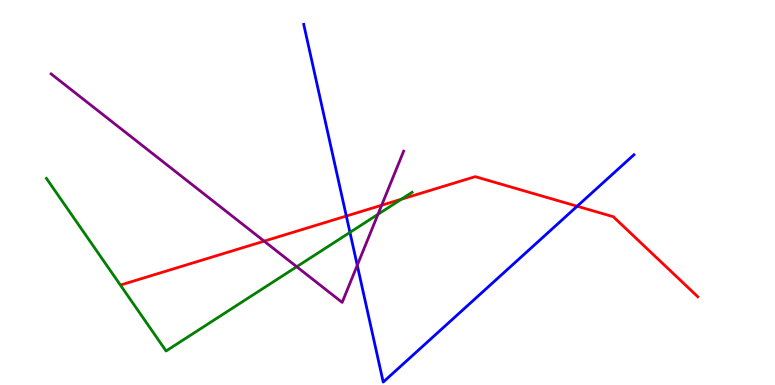[{'lines': ['blue', 'red'], 'intersections': [{'x': 4.47, 'y': 4.39}, {'x': 7.45, 'y': 4.64}]}, {'lines': ['green', 'red'], 'intersections': [{'x': 5.18, 'y': 4.83}]}, {'lines': ['purple', 'red'], 'intersections': [{'x': 3.41, 'y': 3.74}, {'x': 4.92, 'y': 4.67}]}, {'lines': ['blue', 'green'], 'intersections': [{'x': 4.52, 'y': 3.96}]}, {'lines': ['blue', 'purple'], 'intersections': [{'x': 4.61, 'y': 3.11}]}, {'lines': ['green', 'purple'], 'intersections': [{'x': 3.83, 'y': 3.07}, {'x': 4.88, 'y': 4.43}]}]